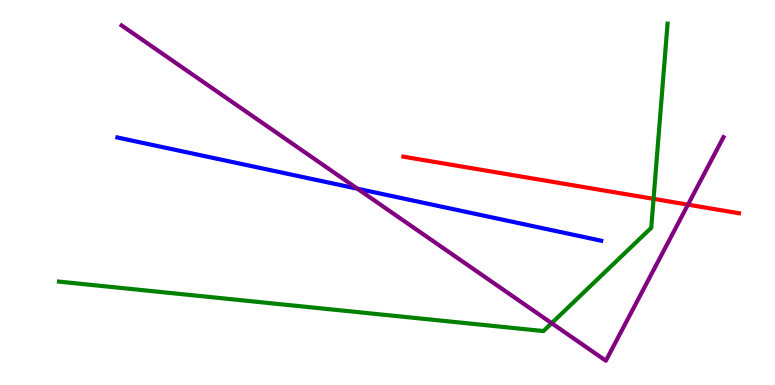[{'lines': ['blue', 'red'], 'intersections': []}, {'lines': ['green', 'red'], 'intersections': [{'x': 8.43, 'y': 4.84}]}, {'lines': ['purple', 'red'], 'intersections': [{'x': 8.88, 'y': 4.68}]}, {'lines': ['blue', 'green'], 'intersections': []}, {'lines': ['blue', 'purple'], 'intersections': [{'x': 4.61, 'y': 5.1}]}, {'lines': ['green', 'purple'], 'intersections': [{'x': 7.12, 'y': 1.61}]}]